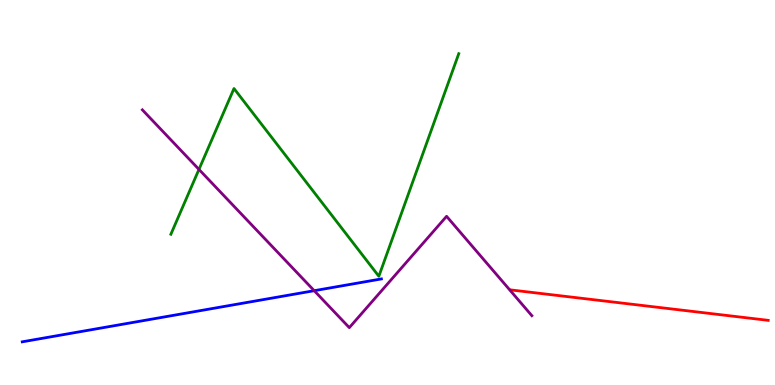[{'lines': ['blue', 'red'], 'intersections': []}, {'lines': ['green', 'red'], 'intersections': []}, {'lines': ['purple', 'red'], 'intersections': []}, {'lines': ['blue', 'green'], 'intersections': []}, {'lines': ['blue', 'purple'], 'intersections': [{'x': 4.05, 'y': 2.45}]}, {'lines': ['green', 'purple'], 'intersections': [{'x': 2.57, 'y': 5.6}]}]